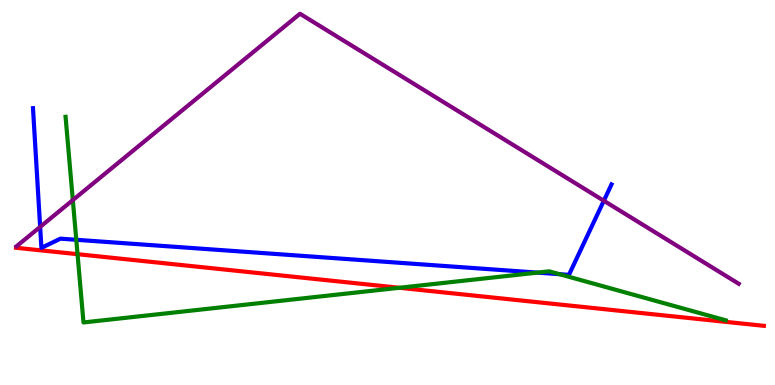[{'lines': ['blue', 'red'], 'intersections': []}, {'lines': ['green', 'red'], 'intersections': [{'x': 1.0, 'y': 3.4}, {'x': 5.15, 'y': 2.53}]}, {'lines': ['purple', 'red'], 'intersections': []}, {'lines': ['blue', 'green'], 'intersections': [{'x': 0.984, 'y': 3.77}, {'x': 6.94, 'y': 2.92}, {'x': 7.22, 'y': 2.88}]}, {'lines': ['blue', 'purple'], 'intersections': [{'x': 0.518, 'y': 4.11}, {'x': 7.79, 'y': 4.79}]}, {'lines': ['green', 'purple'], 'intersections': [{'x': 0.94, 'y': 4.8}]}]